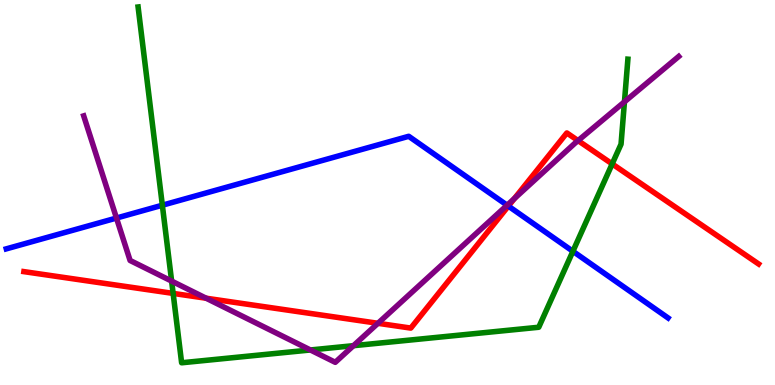[{'lines': ['blue', 'red'], 'intersections': [{'x': 6.56, 'y': 4.65}]}, {'lines': ['green', 'red'], 'intersections': [{'x': 2.23, 'y': 2.38}, {'x': 7.9, 'y': 5.74}]}, {'lines': ['purple', 'red'], 'intersections': [{'x': 2.66, 'y': 2.25}, {'x': 4.88, 'y': 1.6}, {'x': 6.64, 'y': 4.84}, {'x': 7.46, 'y': 6.35}]}, {'lines': ['blue', 'green'], 'intersections': [{'x': 2.09, 'y': 4.67}, {'x': 7.39, 'y': 3.47}]}, {'lines': ['blue', 'purple'], 'intersections': [{'x': 1.5, 'y': 4.34}, {'x': 6.54, 'y': 4.67}]}, {'lines': ['green', 'purple'], 'intersections': [{'x': 2.21, 'y': 2.7}, {'x': 4.01, 'y': 0.91}, {'x': 4.56, 'y': 1.02}, {'x': 8.06, 'y': 7.35}]}]